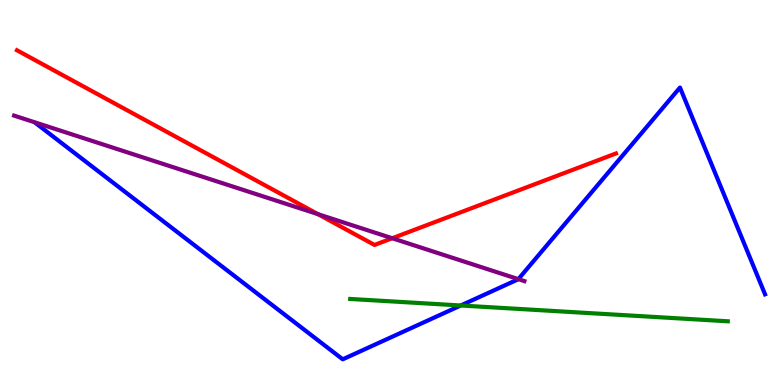[{'lines': ['blue', 'red'], 'intersections': []}, {'lines': ['green', 'red'], 'intersections': []}, {'lines': ['purple', 'red'], 'intersections': [{'x': 4.1, 'y': 4.44}, {'x': 5.06, 'y': 3.81}]}, {'lines': ['blue', 'green'], 'intersections': [{'x': 5.95, 'y': 2.07}]}, {'lines': ['blue', 'purple'], 'intersections': [{'x': 6.69, 'y': 2.75}]}, {'lines': ['green', 'purple'], 'intersections': []}]